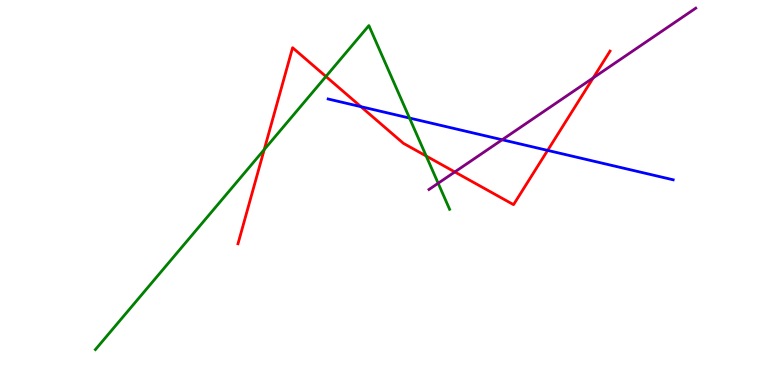[{'lines': ['blue', 'red'], 'intersections': [{'x': 4.66, 'y': 7.23}, {'x': 7.07, 'y': 6.09}]}, {'lines': ['green', 'red'], 'intersections': [{'x': 3.41, 'y': 6.11}, {'x': 4.21, 'y': 8.01}, {'x': 5.5, 'y': 5.95}]}, {'lines': ['purple', 'red'], 'intersections': [{'x': 5.87, 'y': 5.53}, {'x': 7.65, 'y': 7.98}]}, {'lines': ['blue', 'green'], 'intersections': [{'x': 5.28, 'y': 6.93}]}, {'lines': ['blue', 'purple'], 'intersections': [{'x': 6.48, 'y': 6.37}]}, {'lines': ['green', 'purple'], 'intersections': [{'x': 5.65, 'y': 5.24}]}]